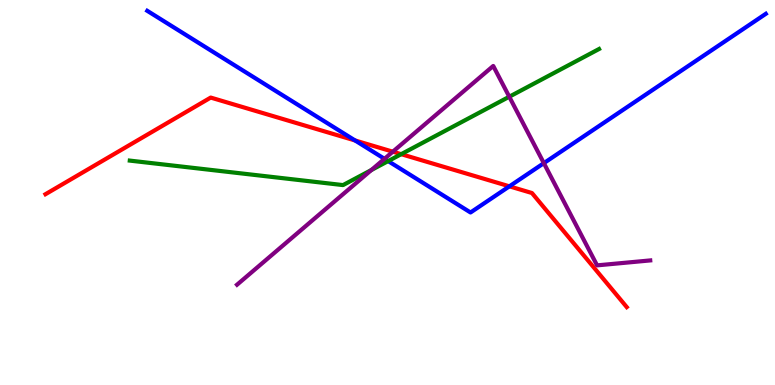[{'lines': ['blue', 'red'], 'intersections': [{'x': 4.58, 'y': 6.35}, {'x': 6.57, 'y': 5.16}]}, {'lines': ['green', 'red'], 'intersections': [{'x': 5.18, 'y': 6.0}]}, {'lines': ['purple', 'red'], 'intersections': [{'x': 5.07, 'y': 6.06}]}, {'lines': ['blue', 'green'], 'intersections': [{'x': 5.01, 'y': 5.82}]}, {'lines': ['blue', 'purple'], 'intersections': [{'x': 4.96, 'y': 5.87}, {'x': 7.02, 'y': 5.76}]}, {'lines': ['green', 'purple'], 'intersections': [{'x': 4.79, 'y': 5.58}, {'x': 6.57, 'y': 7.49}]}]